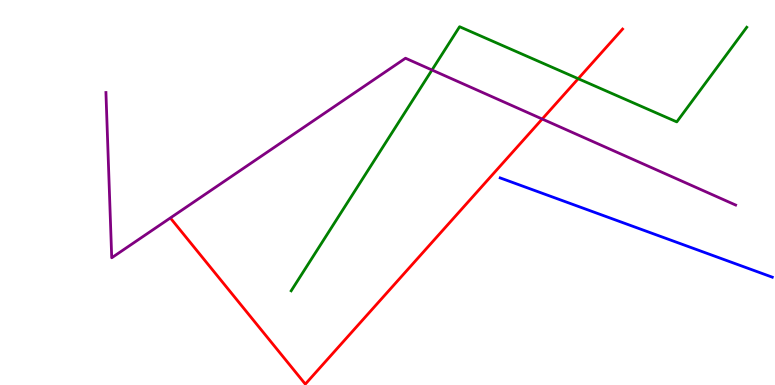[{'lines': ['blue', 'red'], 'intersections': []}, {'lines': ['green', 'red'], 'intersections': [{'x': 7.46, 'y': 7.96}]}, {'lines': ['purple', 'red'], 'intersections': [{'x': 7.0, 'y': 6.91}]}, {'lines': ['blue', 'green'], 'intersections': []}, {'lines': ['blue', 'purple'], 'intersections': []}, {'lines': ['green', 'purple'], 'intersections': [{'x': 5.57, 'y': 8.18}]}]